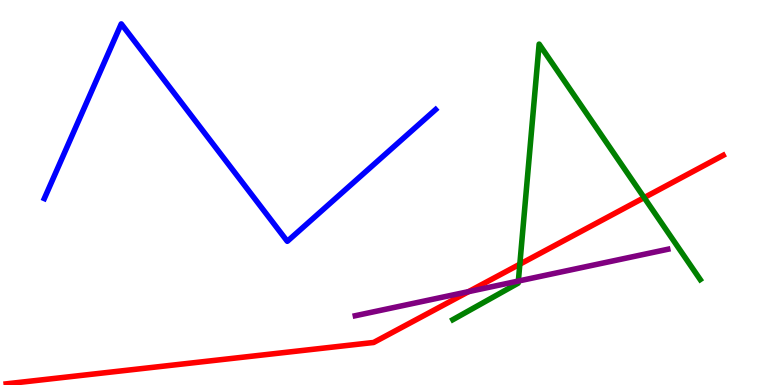[{'lines': ['blue', 'red'], 'intersections': []}, {'lines': ['green', 'red'], 'intersections': [{'x': 6.71, 'y': 3.14}, {'x': 8.31, 'y': 4.87}]}, {'lines': ['purple', 'red'], 'intersections': [{'x': 6.05, 'y': 2.43}]}, {'lines': ['blue', 'green'], 'intersections': []}, {'lines': ['blue', 'purple'], 'intersections': []}, {'lines': ['green', 'purple'], 'intersections': [{'x': 6.69, 'y': 2.7}]}]